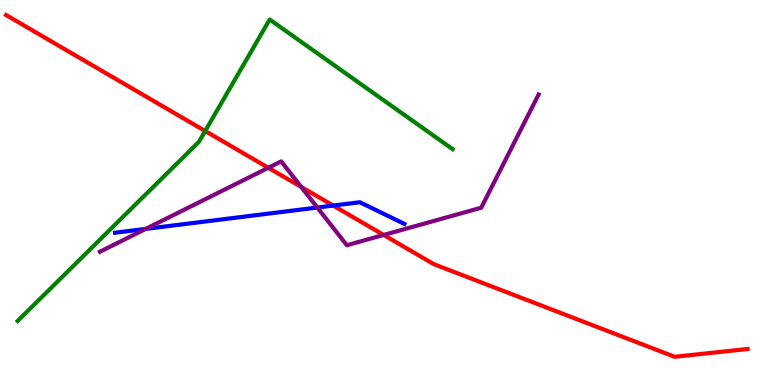[{'lines': ['blue', 'red'], 'intersections': [{'x': 4.3, 'y': 4.66}]}, {'lines': ['green', 'red'], 'intersections': [{'x': 2.65, 'y': 6.6}]}, {'lines': ['purple', 'red'], 'intersections': [{'x': 3.46, 'y': 5.64}, {'x': 3.89, 'y': 5.15}, {'x': 4.95, 'y': 3.9}]}, {'lines': ['blue', 'green'], 'intersections': []}, {'lines': ['blue', 'purple'], 'intersections': [{'x': 1.88, 'y': 4.05}, {'x': 4.09, 'y': 4.61}]}, {'lines': ['green', 'purple'], 'intersections': []}]